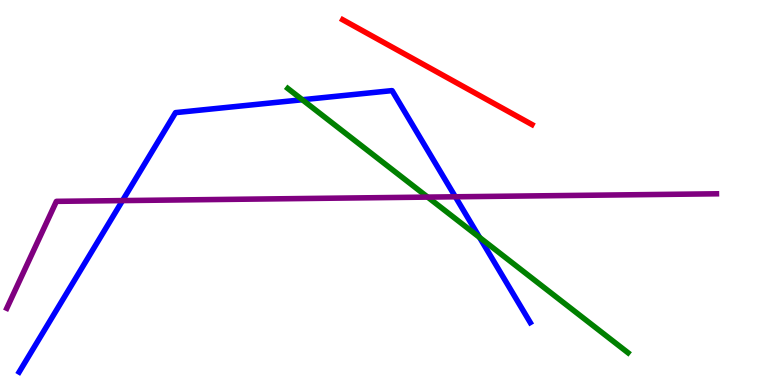[{'lines': ['blue', 'red'], 'intersections': []}, {'lines': ['green', 'red'], 'intersections': []}, {'lines': ['purple', 'red'], 'intersections': []}, {'lines': ['blue', 'green'], 'intersections': [{'x': 3.9, 'y': 7.41}, {'x': 6.19, 'y': 3.83}]}, {'lines': ['blue', 'purple'], 'intersections': [{'x': 1.58, 'y': 4.79}, {'x': 5.88, 'y': 4.89}]}, {'lines': ['green', 'purple'], 'intersections': [{'x': 5.52, 'y': 4.88}]}]